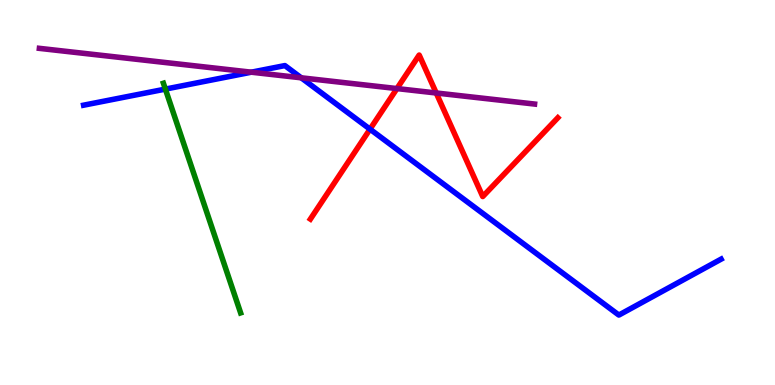[{'lines': ['blue', 'red'], 'intersections': [{'x': 4.77, 'y': 6.64}]}, {'lines': ['green', 'red'], 'intersections': []}, {'lines': ['purple', 'red'], 'intersections': [{'x': 5.12, 'y': 7.7}, {'x': 5.63, 'y': 7.58}]}, {'lines': ['blue', 'green'], 'intersections': [{'x': 2.13, 'y': 7.69}]}, {'lines': ['blue', 'purple'], 'intersections': [{'x': 3.24, 'y': 8.12}, {'x': 3.89, 'y': 7.98}]}, {'lines': ['green', 'purple'], 'intersections': []}]